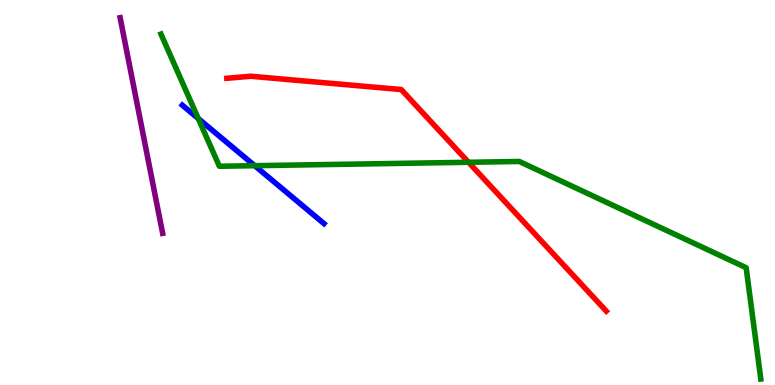[{'lines': ['blue', 'red'], 'intersections': []}, {'lines': ['green', 'red'], 'intersections': [{'x': 6.05, 'y': 5.78}]}, {'lines': ['purple', 'red'], 'intersections': []}, {'lines': ['blue', 'green'], 'intersections': [{'x': 2.56, 'y': 6.92}, {'x': 3.29, 'y': 5.7}]}, {'lines': ['blue', 'purple'], 'intersections': []}, {'lines': ['green', 'purple'], 'intersections': []}]